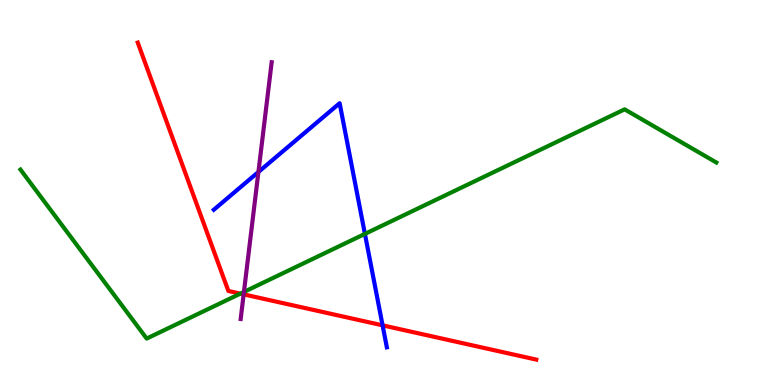[{'lines': ['blue', 'red'], 'intersections': [{'x': 4.94, 'y': 1.55}]}, {'lines': ['green', 'red'], 'intersections': [{'x': 3.1, 'y': 2.37}]}, {'lines': ['purple', 'red'], 'intersections': [{'x': 3.14, 'y': 2.35}]}, {'lines': ['blue', 'green'], 'intersections': [{'x': 4.71, 'y': 3.92}]}, {'lines': ['blue', 'purple'], 'intersections': [{'x': 3.33, 'y': 5.53}]}, {'lines': ['green', 'purple'], 'intersections': [{'x': 3.15, 'y': 2.42}]}]